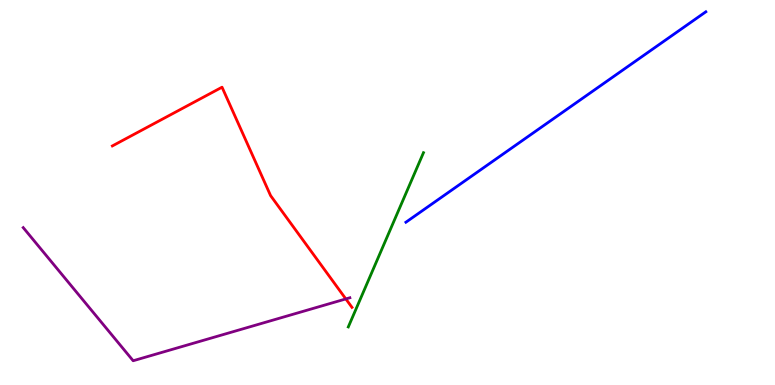[{'lines': ['blue', 'red'], 'intersections': []}, {'lines': ['green', 'red'], 'intersections': []}, {'lines': ['purple', 'red'], 'intersections': [{'x': 4.46, 'y': 2.24}]}, {'lines': ['blue', 'green'], 'intersections': []}, {'lines': ['blue', 'purple'], 'intersections': []}, {'lines': ['green', 'purple'], 'intersections': []}]